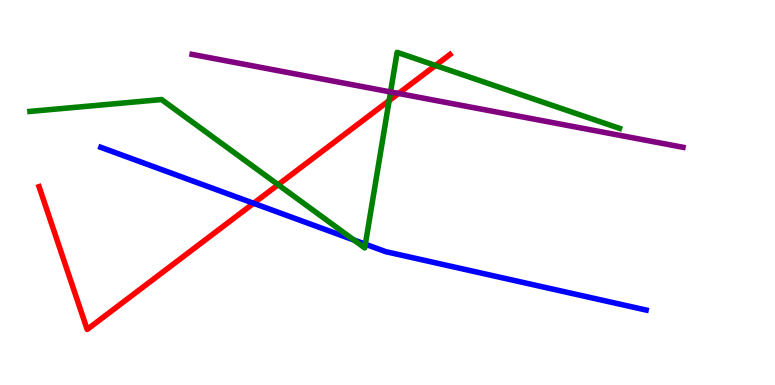[{'lines': ['blue', 'red'], 'intersections': [{'x': 3.27, 'y': 4.72}]}, {'lines': ['green', 'red'], 'intersections': [{'x': 3.59, 'y': 5.2}, {'x': 5.02, 'y': 7.39}, {'x': 5.62, 'y': 8.3}]}, {'lines': ['purple', 'red'], 'intersections': [{'x': 5.14, 'y': 7.57}]}, {'lines': ['blue', 'green'], 'intersections': [{'x': 4.57, 'y': 3.77}, {'x': 4.71, 'y': 3.66}]}, {'lines': ['blue', 'purple'], 'intersections': []}, {'lines': ['green', 'purple'], 'intersections': [{'x': 5.04, 'y': 7.61}]}]